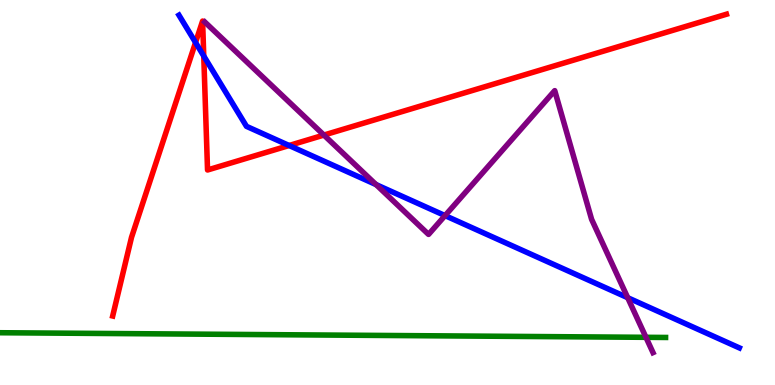[{'lines': ['blue', 'red'], 'intersections': [{'x': 2.52, 'y': 8.9}, {'x': 2.63, 'y': 8.55}, {'x': 3.73, 'y': 6.22}]}, {'lines': ['green', 'red'], 'intersections': []}, {'lines': ['purple', 'red'], 'intersections': [{'x': 4.18, 'y': 6.49}]}, {'lines': ['blue', 'green'], 'intersections': []}, {'lines': ['blue', 'purple'], 'intersections': [{'x': 4.85, 'y': 5.21}, {'x': 5.74, 'y': 4.4}, {'x': 8.1, 'y': 2.27}]}, {'lines': ['green', 'purple'], 'intersections': [{'x': 8.33, 'y': 1.24}]}]